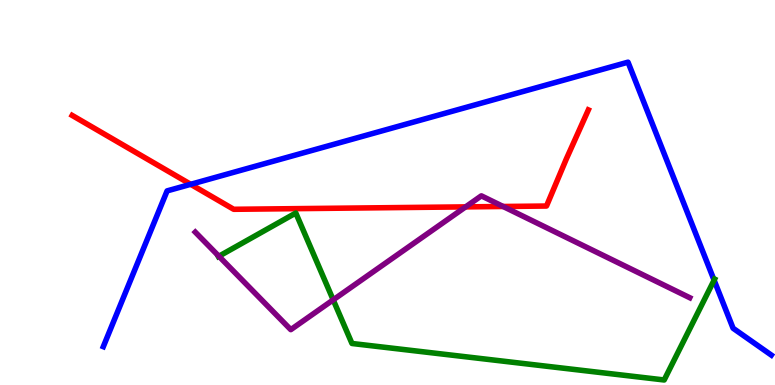[{'lines': ['blue', 'red'], 'intersections': [{'x': 2.46, 'y': 5.21}]}, {'lines': ['green', 'red'], 'intersections': []}, {'lines': ['purple', 'red'], 'intersections': [{'x': 6.01, 'y': 4.63}, {'x': 6.49, 'y': 4.64}]}, {'lines': ['blue', 'green'], 'intersections': [{'x': 9.21, 'y': 2.72}]}, {'lines': ['blue', 'purple'], 'intersections': []}, {'lines': ['green', 'purple'], 'intersections': [{'x': 2.82, 'y': 3.34}, {'x': 4.3, 'y': 2.21}]}]